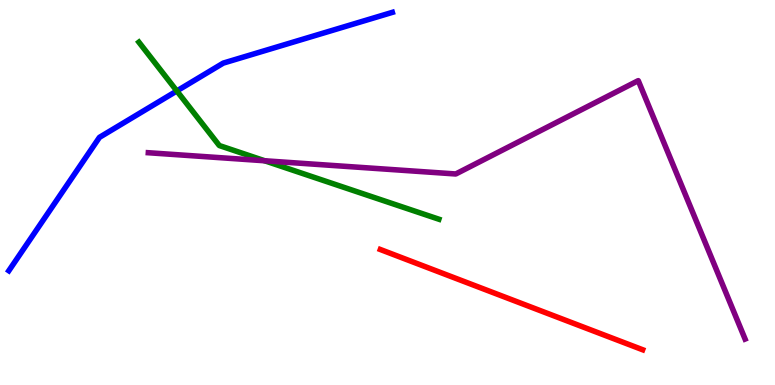[{'lines': ['blue', 'red'], 'intersections': []}, {'lines': ['green', 'red'], 'intersections': []}, {'lines': ['purple', 'red'], 'intersections': []}, {'lines': ['blue', 'green'], 'intersections': [{'x': 2.28, 'y': 7.64}]}, {'lines': ['blue', 'purple'], 'intersections': []}, {'lines': ['green', 'purple'], 'intersections': [{'x': 3.42, 'y': 5.82}]}]